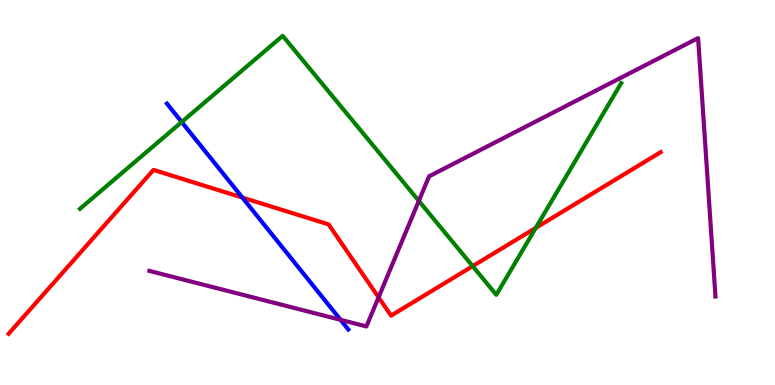[{'lines': ['blue', 'red'], 'intersections': [{'x': 3.13, 'y': 4.87}]}, {'lines': ['green', 'red'], 'intersections': [{'x': 6.1, 'y': 3.09}, {'x': 6.91, 'y': 4.08}]}, {'lines': ['purple', 'red'], 'intersections': [{'x': 4.88, 'y': 2.28}]}, {'lines': ['blue', 'green'], 'intersections': [{'x': 2.34, 'y': 6.83}]}, {'lines': ['blue', 'purple'], 'intersections': [{'x': 4.39, 'y': 1.69}]}, {'lines': ['green', 'purple'], 'intersections': [{'x': 5.4, 'y': 4.78}]}]